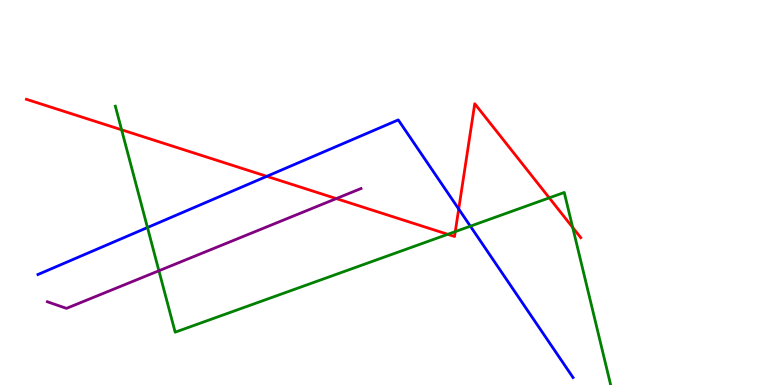[{'lines': ['blue', 'red'], 'intersections': [{'x': 3.44, 'y': 5.42}, {'x': 5.92, 'y': 4.57}]}, {'lines': ['green', 'red'], 'intersections': [{'x': 1.57, 'y': 6.63}, {'x': 5.78, 'y': 3.91}, {'x': 5.87, 'y': 3.98}, {'x': 7.09, 'y': 4.86}, {'x': 7.39, 'y': 4.09}]}, {'lines': ['purple', 'red'], 'intersections': [{'x': 4.34, 'y': 4.84}]}, {'lines': ['blue', 'green'], 'intersections': [{'x': 1.9, 'y': 4.09}, {'x': 6.07, 'y': 4.13}]}, {'lines': ['blue', 'purple'], 'intersections': []}, {'lines': ['green', 'purple'], 'intersections': [{'x': 2.05, 'y': 2.97}]}]